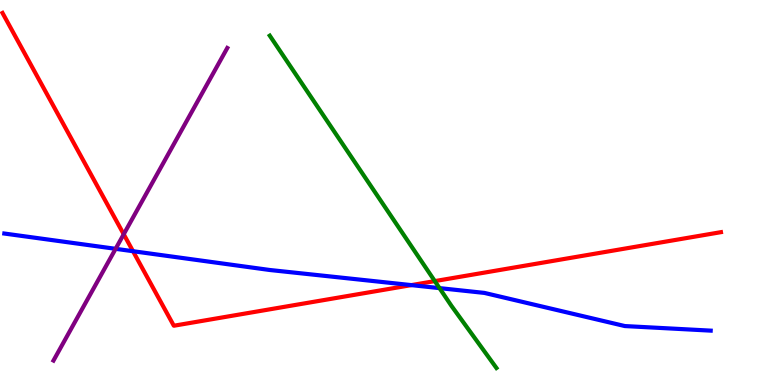[{'lines': ['blue', 'red'], 'intersections': [{'x': 1.72, 'y': 3.48}, {'x': 5.31, 'y': 2.59}]}, {'lines': ['green', 'red'], 'intersections': [{'x': 5.61, 'y': 2.7}]}, {'lines': ['purple', 'red'], 'intersections': [{'x': 1.6, 'y': 3.92}]}, {'lines': ['blue', 'green'], 'intersections': [{'x': 5.67, 'y': 2.52}]}, {'lines': ['blue', 'purple'], 'intersections': [{'x': 1.49, 'y': 3.54}]}, {'lines': ['green', 'purple'], 'intersections': []}]